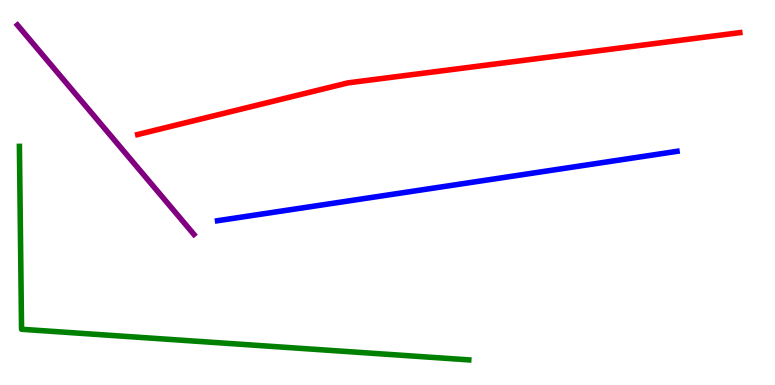[{'lines': ['blue', 'red'], 'intersections': []}, {'lines': ['green', 'red'], 'intersections': []}, {'lines': ['purple', 'red'], 'intersections': []}, {'lines': ['blue', 'green'], 'intersections': []}, {'lines': ['blue', 'purple'], 'intersections': []}, {'lines': ['green', 'purple'], 'intersections': []}]